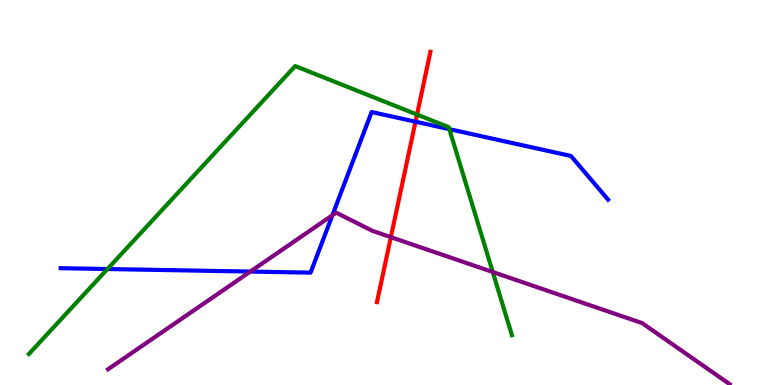[{'lines': ['blue', 'red'], 'intersections': [{'x': 5.36, 'y': 6.84}]}, {'lines': ['green', 'red'], 'intersections': [{'x': 5.38, 'y': 7.02}]}, {'lines': ['purple', 'red'], 'intersections': [{'x': 5.04, 'y': 3.84}]}, {'lines': ['blue', 'green'], 'intersections': [{'x': 1.39, 'y': 3.01}, {'x': 5.8, 'y': 6.65}]}, {'lines': ['blue', 'purple'], 'intersections': [{'x': 3.23, 'y': 2.95}, {'x': 4.29, 'y': 4.41}]}, {'lines': ['green', 'purple'], 'intersections': [{'x': 6.36, 'y': 2.93}]}]